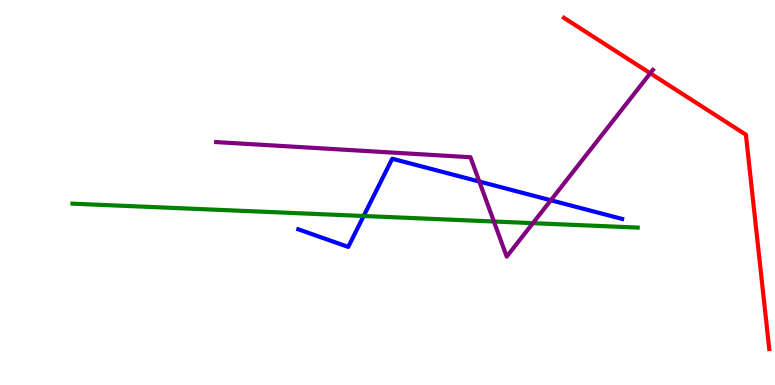[{'lines': ['blue', 'red'], 'intersections': []}, {'lines': ['green', 'red'], 'intersections': []}, {'lines': ['purple', 'red'], 'intersections': [{'x': 8.39, 'y': 8.1}]}, {'lines': ['blue', 'green'], 'intersections': [{'x': 4.69, 'y': 4.39}]}, {'lines': ['blue', 'purple'], 'intersections': [{'x': 6.18, 'y': 5.28}, {'x': 7.11, 'y': 4.8}]}, {'lines': ['green', 'purple'], 'intersections': [{'x': 6.37, 'y': 4.25}, {'x': 6.88, 'y': 4.2}]}]